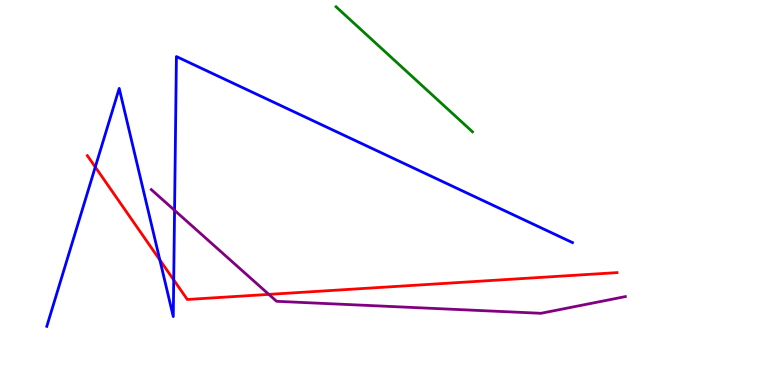[{'lines': ['blue', 'red'], 'intersections': [{'x': 1.23, 'y': 5.66}, {'x': 2.06, 'y': 3.25}, {'x': 2.24, 'y': 2.73}]}, {'lines': ['green', 'red'], 'intersections': []}, {'lines': ['purple', 'red'], 'intersections': [{'x': 3.47, 'y': 2.35}]}, {'lines': ['blue', 'green'], 'intersections': []}, {'lines': ['blue', 'purple'], 'intersections': [{'x': 2.25, 'y': 4.54}]}, {'lines': ['green', 'purple'], 'intersections': []}]